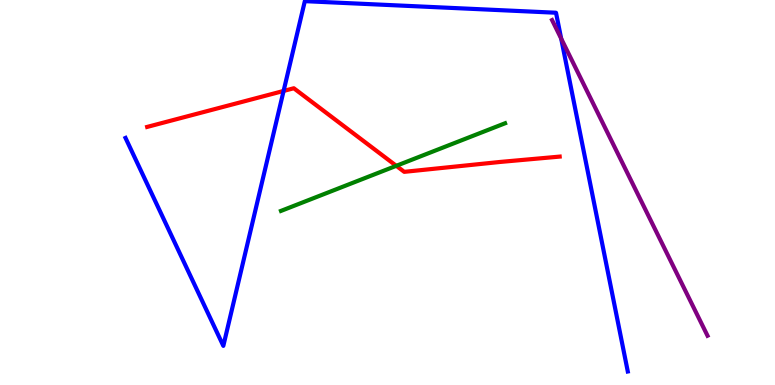[{'lines': ['blue', 'red'], 'intersections': [{'x': 3.66, 'y': 7.64}]}, {'lines': ['green', 'red'], 'intersections': [{'x': 5.11, 'y': 5.69}]}, {'lines': ['purple', 'red'], 'intersections': []}, {'lines': ['blue', 'green'], 'intersections': []}, {'lines': ['blue', 'purple'], 'intersections': [{'x': 7.24, 'y': 9.0}]}, {'lines': ['green', 'purple'], 'intersections': []}]